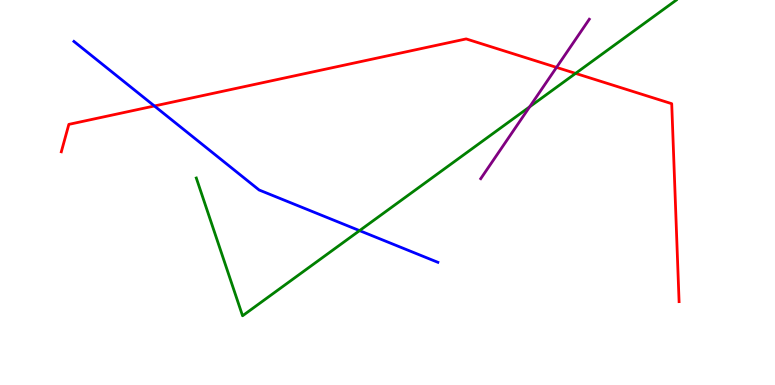[{'lines': ['blue', 'red'], 'intersections': [{'x': 1.99, 'y': 7.25}]}, {'lines': ['green', 'red'], 'intersections': [{'x': 7.43, 'y': 8.09}]}, {'lines': ['purple', 'red'], 'intersections': [{'x': 7.18, 'y': 8.25}]}, {'lines': ['blue', 'green'], 'intersections': [{'x': 4.64, 'y': 4.01}]}, {'lines': ['blue', 'purple'], 'intersections': []}, {'lines': ['green', 'purple'], 'intersections': [{'x': 6.83, 'y': 7.23}]}]